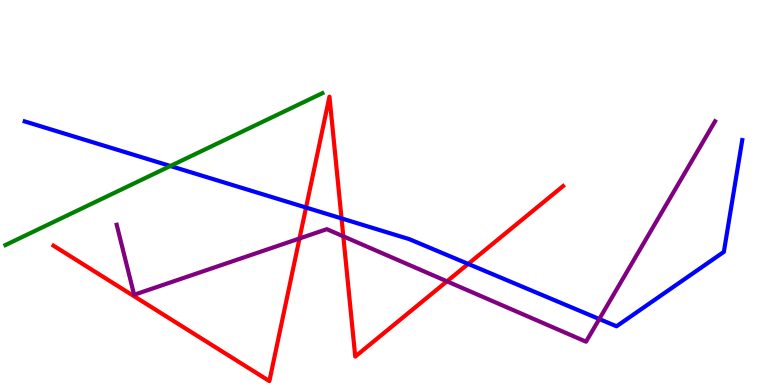[{'lines': ['blue', 'red'], 'intersections': [{'x': 3.95, 'y': 4.61}, {'x': 4.41, 'y': 4.33}, {'x': 6.04, 'y': 3.15}]}, {'lines': ['green', 'red'], 'intersections': []}, {'lines': ['purple', 'red'], 'intersections': [{'x': 3.86, 'y': 3.81}, {'x': 4.43, 'y': 3.86}, {'x': 5.77, 'y': 2.69}]}, {'lines': ['blue', 'green'], 'intersections': [{'x': 2.2, 'y': 5.69}]}, {'lines': ['blue', 'purple'], 'intersections': [{'x': 7.73, 'y': 1.71}]}, {'lines': ['green', 'purple'], 'intersections': []}]